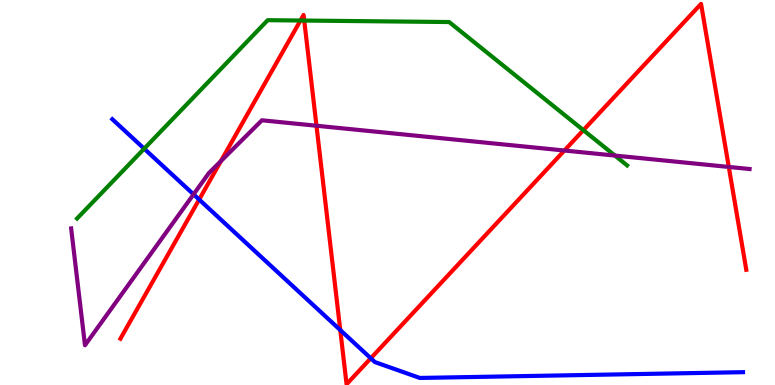[{'lines': ['blue', 'red'], 'intersections': [{'x': 2.57, 'y': 4.82}, {'x': 4.39, 'y': 1.43}, {'x': 4.78, 'y': 0.694}]}, {'lines': ['green', 'red'], 'intersections': [{'x': 3.88, 'y': 9.47}, {'x': 3.93, 'y': 9.47}, {'x': 7.53, 'y': 6.62}]}, {'lines': ['purple', 'red'], 'intersections': [{'x': 2.85, 'y': 5.81}, {'x': 4.08, 'y': 6.73}, {'x': 7.28, 'y': 6.09}, {'x': 9.4, 'y': 5.66}]}, {'lines': ['blue', 'green'], 'intersections': [{'x': 1.86, 'y': 6.14}]}, {'lines': ['blue', 'purple'], 'intersections': [{'x': 2.5, 'y': 4.95}]}, {'lines': ['green', 'purple'], 'intersections': [{'x': 7.93, 'y': 5.96}]}]